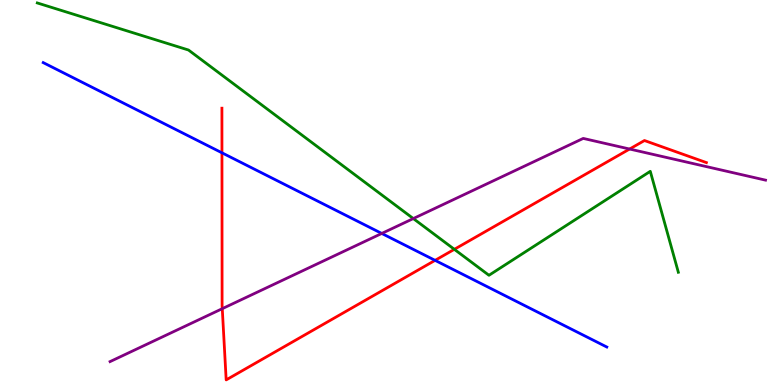[{'lines': ['blue', 'red'], 'intersections': [{'x': 2.86, 'y': 6.03}, {'x': 5.61, 'y': 3.24}]}, {'lines': ['green', 'red'], 'intersections': [{'x': 5.86, 'y': 3.52}]}, {'lines': ['purple', 'red'], 'intersections': [{'x': 2.87, 'y': 1.98}, {'x': 8.12, 'y': 6.13}]}, {'lines': ['blue', 'green'], 'intersections': []}, {'lines': ['blue', 'purple'], 'intersections': [{'x': 4.93, 'y': 3.94}]}, {'lines': ['green', 'purple'], 'intersections': [{'x': 5.33, 'y': 4.32}]}]